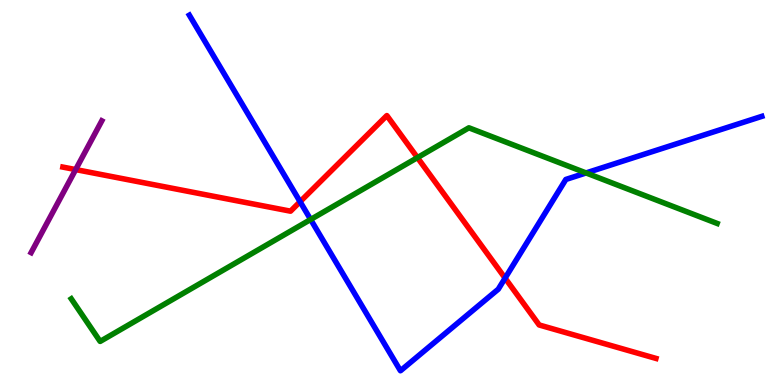[{'lines': ['blue', 'red'], 'intersections': [{'x': 3.87, 'y': 4.76}, {'x': 6.52, 'y': 2.78}]}, {'lines': ['green', 'red'], 'intersections': [{'x': 5.39, 'y': 5.91}]}, {'lines': ['purple', 'red'], 'intersections': [{'x': 0.976, 'y': 5.6}]}, {'lines': ['blue', 'green'], 'intersections': [{'x': 4.01, 'y': 4.3}, {'x': 7.56, 'y': 5.51}]}, {'lines': ['blue', 'purple'], 'intersections': []}, {'lines': ['green', 'purple'], 'intersections': []}]